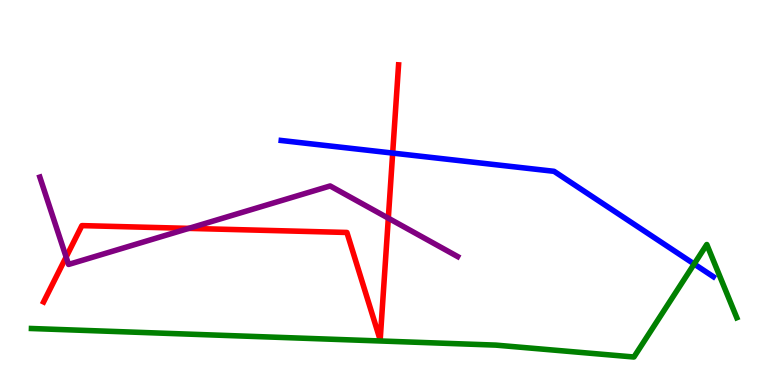[{'lines': ['blue', 'red'], 'intersections': [{'x': 5.07, 'y': 6.02}]}, {'lines': ['green', 'red'], 'intersections': []}, {'lines': ['purple', 'red'], 'intersections': [{'x': 0.853, 'y': 3.32}, {'x': 2.44, 'y': 4.07}, {'x': 5.01, 'y': 4.33}]}, {'lines': ['blue', 'green'], 'intersections': [{'x': 8.96, 'y': 3.14}]}, {'lines': ['blue', 'purple'], 'intersections': []}, {'lines': ['green', 'purple'], 'intersections': []}]